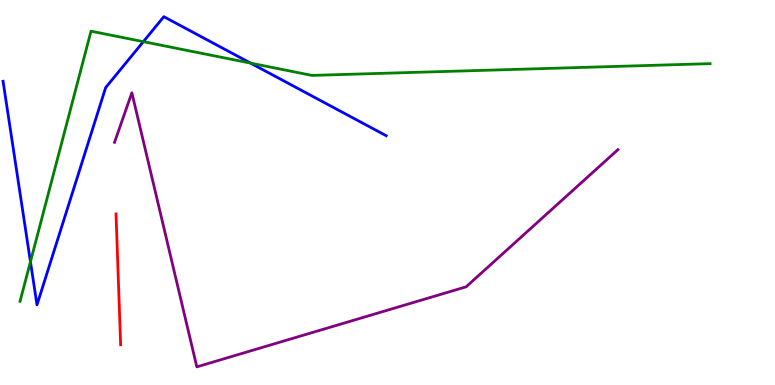[{'lines': ['blue', 'red'], 'intersections': []}, {'lines': ['green', 'red'], 'intersections': []}, {'lines': ['purple', 'red'], 'intersections': []}, {'lines': ['blue', 'green'], 'intersections': [{'x': 0.393, 'y': 3.2}, {'x': 1.85, 'y': 8.92}, {'x': 3.23, 'y': 8.36}]}, {'lines': ['blue', 'purple'], 'intersections': []}, {'lines': ['green', 'purple'], 'intersections': []}]